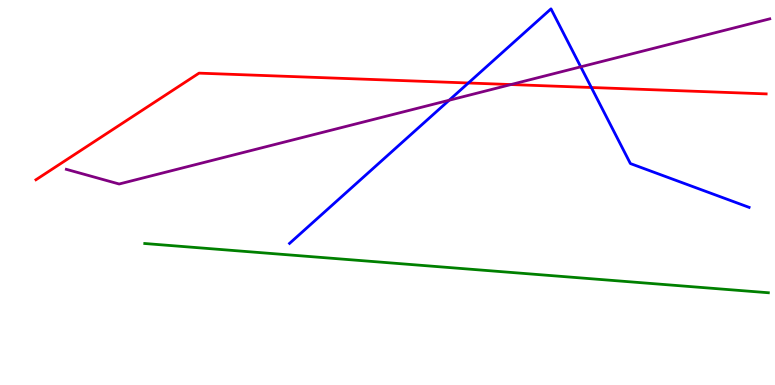[{'lines': ['blue', 'red'], 'intersections': [{'x': 6.04, 'y': 7.84}, {'x': 7.63, 'y': 7.73}]}, {'lines': ['green', 'red'], 'intersections': []}, {'lines': ['purple', 'red'], 'intersections': [{'x': 6.59, 'y': 7.8}]}, {'lines': ['blue', 'green'], 'intersections': []}, {'lines': ['blue', 'purple'], 'intersections': [{'x': 5.8, 'y': 7.4}, {'x': 7.49, 'y': 8.26}]}, {'lines': ['green', 'purple'], 'intersections': []}]